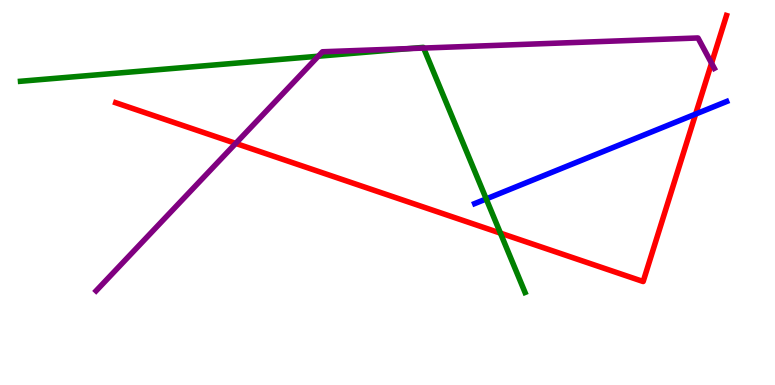[{'lines': ['blue', 'red'], 'intersections': [{'x': 8.98, 'y': 7.04}]}, {'lines': ['green', 'red'], 'intersections': [{'x': 6.46, 'y': 3.94}]}, {'lines': ['purple', 'red'], 'intersections': [{'x': 3.04, 'y': 6.28}, {'x': 9.18, 'y': 8.36}]}, {'lines': ['blue', 'green'], 'intersections': [{'x': 6.27, 'y': 4.83}]}, {'lines': ['blue', 'purple'], 'intersections': []}, {'lines': ['green', 'purple'], 'intersections': [{'x': 4.11, 'y': 8.54}, {'x': 5.28, 'y': 8.74}, {'x': 5.47, 'y': 8.75}]}]